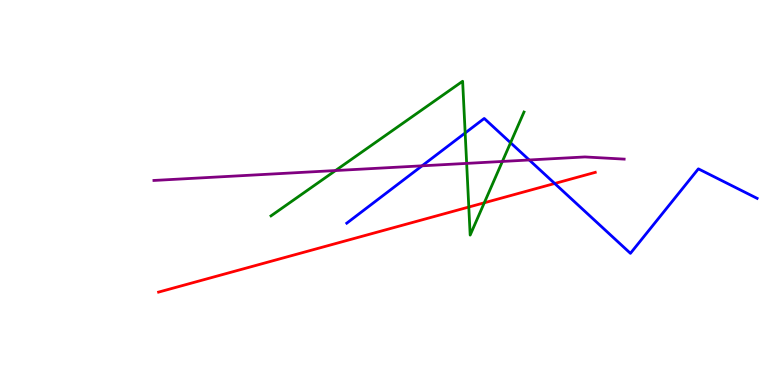[{'lines': ['blue', 'red'], 'intersections': [{'x': 7.16, 'y': 5.23}]}, {'lines': ['green', 'red'], 'intersections': [{'x': 6.05, 'y': 4.62}, {'x': 6.25, 'y': 4.73}]}, {'lines': ['purple', 'red'], 'intersections': []}, {'lines': ['blue', 'green'], 'intersections': [{'x': 6.0, 'y': 6.55}, {'x': 6.59, 'y': 6.29}]}, {'lines': ['blue', 'purple'], 'intersections': [{'x': 5.45, 'y': 5.69}, {'x': 6.83, 'y': 5.84}]}, {'lines': ['green', 'purple'], 'intersections': [{'x': 4.33, 'y': 5.57}, {'x': 6.02, 'y': 5.76}, {'x': 6.48, 'y': 5.81}]}]